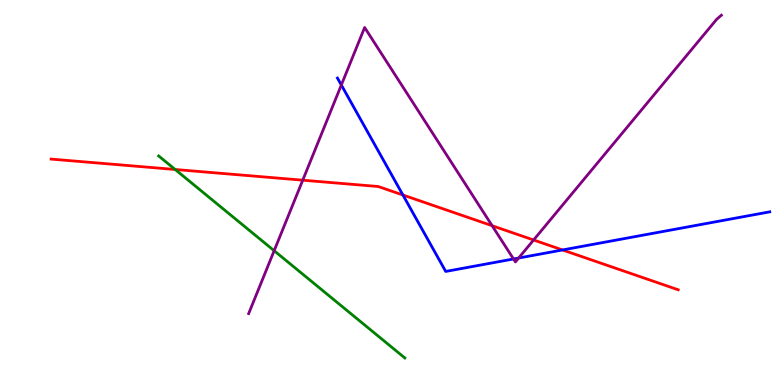[{'lines': ['blue', 'red'], 'intersections': [{'x': 5.2, 'y': 4.93}, {'x': 7.26, 'y': 3.51}]}, {'lines': ['green', 'red'], 'intersections': [{'x': 2.26, 'y': 5.6}]}, {'lines': ['purple', 'red'], 'intersections': [{'x': 3.91, 'y': 5.32}, {'x': 6.35, 'y': 4.14}, {'x': 6.89, 'y': 3.77}]}, {'lines': ['blue', 'green'], 'intersections': []}, {'lines': ['blue', 'purple'], 'intersections': [{'x': 4.4, 'y': 7.79}, {'x': 6.63, 'y': 3.27}, {'x': 6.69, 'y': 3.3}]}, {'lines': ['green', 'purple'], 'intersections': [{'x': 3.54, 'y': 3.49}]}]